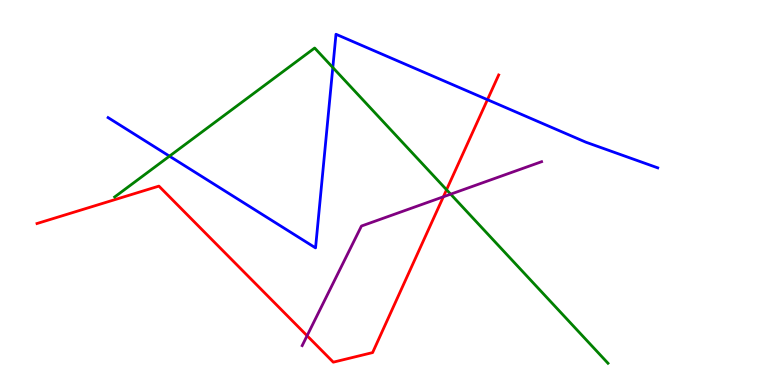[{'lines': ['blue', 'red'], 'intersections': [{'x': 6.29, 'y': 7.41}]}, {'lines': ['green', 'red'], 'intersections': [{'x': 5.76, 'y': 5.07}]}, {'lines': ['purple', 'red'], 'intersections': [{'x': 3.96, 'y': 1.28}, {'x': 5.72, 'y': 4.89}]}, {'lines': ['blue', 'green'], 'intersections': [{'x': 2.19, 'y': 5.94}, {'x': 4.29, 'y': 8.25}]}, {'lines': ['blue', 'purple'], 'intersections': []}, {'lines': ['green', 'purple'], 'intersections': [{'x': 5.82, 'y': 4.96}]}]